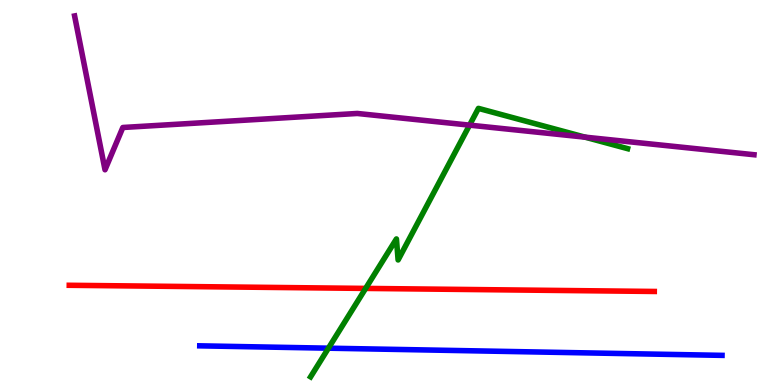[{'lines': ['blue', 'red'], 'intersections': []}, {'lines': ['green', 'red'], 'intersections': [{'x': 4.72, 'y': 2.51}]}, {'lines': ['purple', 'red'], 'intersections': []}, {'lines': ['blue', 'green'], 'intersections': [{'x': 4.24, 'y': 0.956}]}, {'lines': ['blue', 'purple'], 'intersections': []}, {'lines': ['green', 'purple'], 'intersections': [{'x': 6.06, 'y': 6.75}, {'x': 7.55, 'y': 6.44}]}]